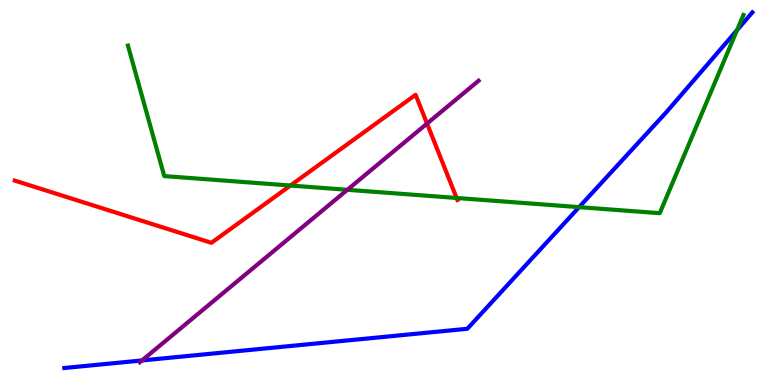[{'lines': ['blue', 'red'], 'intersections': []}, {'lines': ['green', 'red'], 'intersections': [{'x': 3.75, 'y': 5.18}, {'x': 5.89, 'y': 4.86}]}, {'lines': ['purple', 'red'], 'intersections': [{'x': 5.51, 'y': 6.79}]}, {'lines': ['blue', 'green'], 'intersections': [{'x': 7.47, 'y': 4.62}, {'x': 9.51, 'y': 9.22}]}, {'lines': ['blue', 'purple'], 'intersections': [{'x': 1.83, 'y': 0.638}]}, {'lines': ['green', 'purple'], 'intersections': [{'x': 4.48, 'y': 5.07}]}]